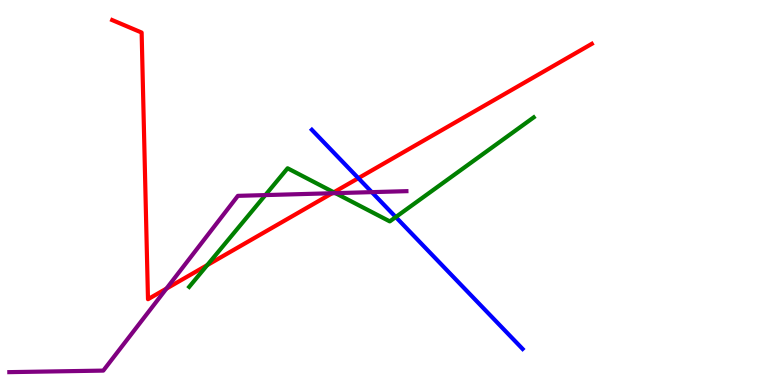[{'lines': ['blue', 'red'], 'intersections': [{'x': 4.62, 'y': 5.37}]}, {'lines': ['green', 'red'], 'intersections': [{'x': 2.67, 'y': 3.11}, {'x': 4.31, 'y': 5.01}]}, {'lines': ['purple', 'red'], 'intersections': [{'x': 2.15, 'y': 2.5}, {'x': 4.29, 'y': 4.98}]}, {'lines': ['blue', 'green'], 'intersections': [{'x': 5.11, 'y': 4.36}]}, {'lines': ['blue', 'purple'], 'intersections': [{'x': 4.8, 'y': 5.01}]}, {'lines': ['green', 'purple'], 'intersections': [{'x': 3.42, 'y': 4.93}, {'x': 4.33, 'y': 4.98}]}]